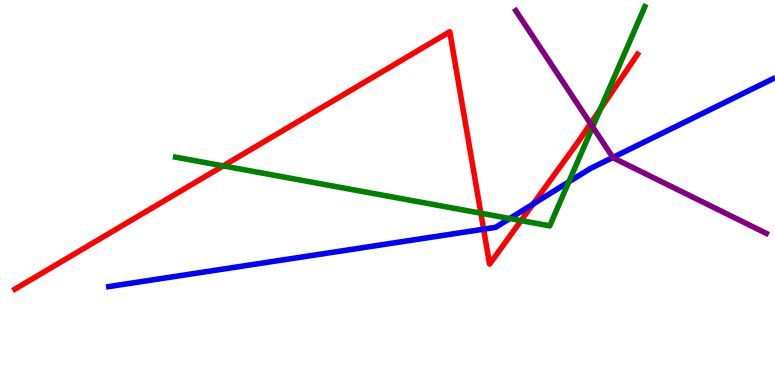[{'lines': ['blue', 'red'], 'intersections': [{'x': 6.24, 'y': 4.05}, {'x': 6.88, 'y': 4.7}]}, {'lines': ['green', 'red'], 'intersections': [{'x': 2.88, 'y': 5.69}, {'x': 6.2, 'y': 4.46}, {'x': 6.72, 'y': 4.27}, {'x': 7.75, 'y': 7.17}]}, {'lines': ['purple', 'red'], 'intersections': [{'x': 7.62, 'y': 6.79}]}, {'lines': ['blue', 'green'], 'intersections': [{'x': 6.58, 'y': 4.32}, {'x': 7.34, 'y': 5.28}]}, {'lines': ['blue', 'purple'], 'intersections': [{'x': 7.91, 'y': 5.91}]}, {'lines': ['green', 'purple'], 'intersections': [{'x': 7.65, 'y': 6.7}]}]